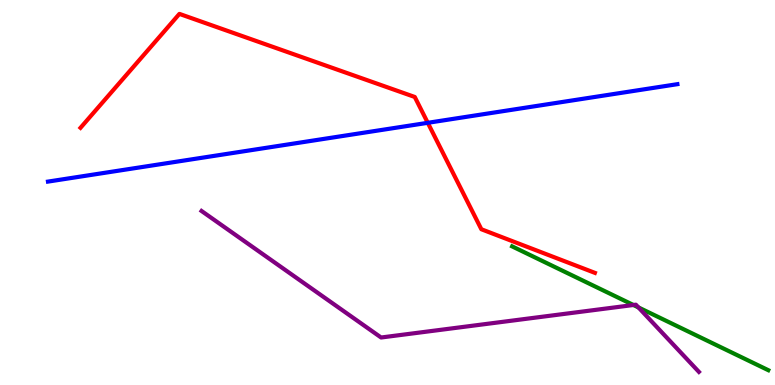[{'lines': ['blue', 'red'], 'intersections': [{'x': 5.52, 'y': 6.81}]}, {'lines': ['green', 'red'], 'intersections': []}, {'lines': ['purple', 'red'], 'intersections': []}, {'lines': ['blue', 'green'], 'intersections': []}, {'lines': ['blue', 'purple'], 'intersections': []}, {'lines': ['green', 'purple'], 'intersections': [{'x': 8.17, 'y': 2.08}, {'x': 8.24, 'y': 2.02}]}]